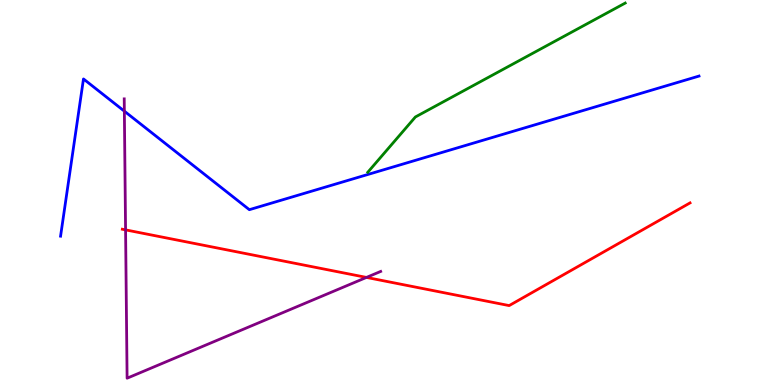[{'lines': ['blue', 'red'], 'intersections': []}, {'lines': ['green', 'red'], 'intersections': []}, {'lines': ['purple', 'red'], 'intersections': [{'x': 1.62, 'y': 4.03}, {'x': 4.73, 'y': 2.79}]}, {'lines': ['blue', 'green'], 'intersections': []}, {'lines': ['blue', 'purple'], 'intersections': [{'x': 1.6, 'y': 7.11}]}, {'lines': ['green', 'purple'], 'intersections': []}]